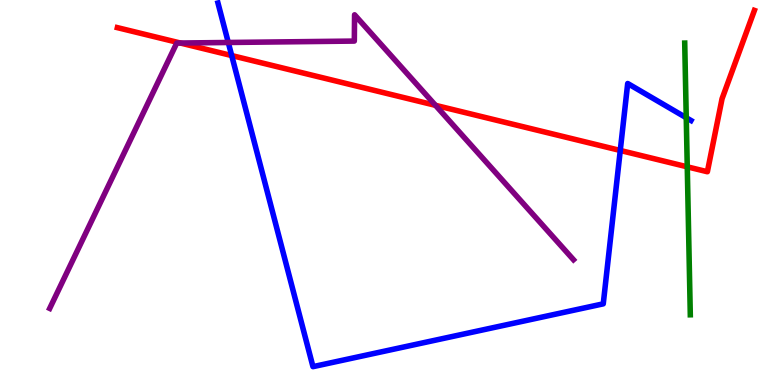[{'lines': ['blue', 'red'], 'intersections': [{'x': 2.99, 'y': 8.56}, {'x': 8.0, 'y': 6.09}]}, {'lines': ['green', 'red'], 'intersections': [{'x': 8.87, 'y': 5.67}]}, {'lines': ['purple', 'red'], 'intersections': [{'x': 2.33, 'y': 8.88}, {'x': 5.62, 'y': 7.26}]}, {'lines': ['blue', 'green'], 'intersections': [{'x': 8.85, 'y': 6.94}]}, {'lines': ['blue', 'purple'], 'intersections': [{'x': 2.95, 'y': 8.9}]}, {'lines': ['green', 'purple'], 'intersections': []}]